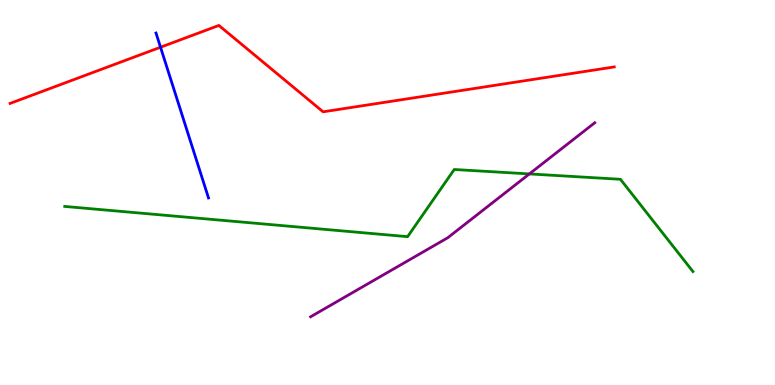[{'lines': ['blue', 'red'], 'intersections': [{'x': 2.07, 'y': 8.77}]}, {'lines': ['green', 'red'], 'intersections': []}, {'lines': ['purple', 'red'], 'intersections': []}, {'lines': ['blue', 'green'], 'intersections': []}, {'lines': ['blue', 'purple'], 'intersections': []}, {'lines': ['green', 'purple'], 'intersections': [{'x': 6.83, 'y': 5.48}]}]